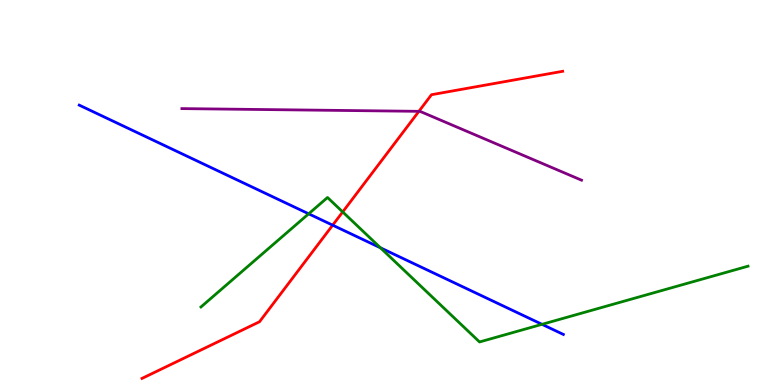[{'lines': ['blue', 'red'], 'intersections': [{'x': 4.29, 'y': 4.15}]}, {'lines': ['green', 'red'], 'intersections': [{'x': 4.42, 'y': 4.5}]}, {'lines': ['purple', 'red'], 'intersections': [{'x': 5.41, 'y': 7.11}]}, {'lines': ['blue', 'green'], 'intersections': [{'x': 3.98, 'y': 4.45}, {'x': 4.91, 'y': 3.56}, {'x': 6.99, 'y': 1.58}]}, {'lines': ['blue', 'purple'], 'intersections': []}, {'lines': ['green', 'purple'], 'intersections': []}]